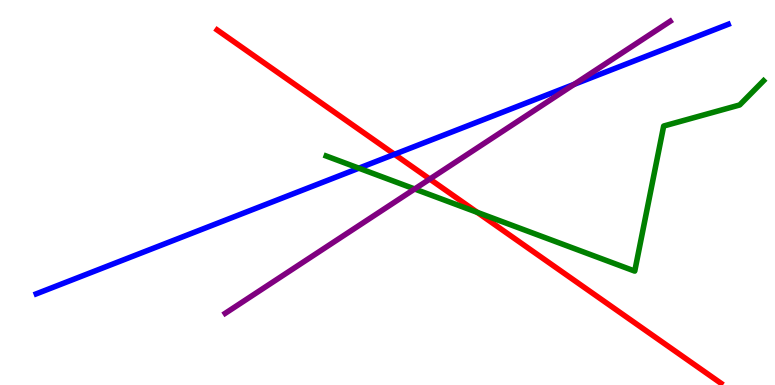[{'lines': ['blue', 'red'], 'intersections': [{'x': 5.09, 'y': 5.99}]}, {'lines': ['green', 'red'], 'intersections': [{'x': 6.16, 'y': 4.48}]}, {'lines': ['purple', 'red'], 'intersections': [{'x': 5.55, 'y': 5.35}]}, {'lines': ['blue', 'green'], 'intersections': [{'x': 4.63, 'y': 5.63}]}, {'lines': ['blue', 'purple'], 'intersections': [{'x': 7.41, 'y': 7.81}]}, {'lines': ['green', 'purple'], 'intersections': [{'x': 5.35, 'y': 5.09}]}]